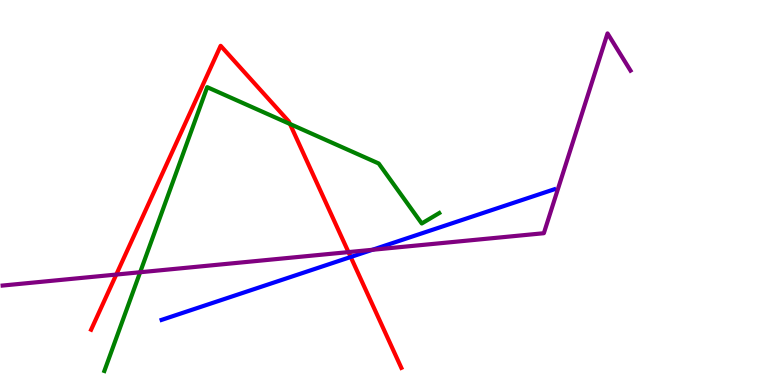[{'lines': ['blue', 'red'], 'intersections': [{'x': 4.53, 'y': 3.32}]}, {'lines': ['green', 'red'], 'intersections': [{'x': 3.74, 'y': 6.78}]}, {'lines': ['purple', 'red'], 'intersections': [{'x': 1.5, 'y': 2.87}, {'x': 4.5, 'y': 3.45}]}, {'lines': ['blue', 'green'], 'intersections': []}, {'lines': ['blue', 'purple'], 'intersections': [{'x': 4.8, 'y': 3.51}]}, {'lines': ['green', 'purple'], 'intersections': [{'x': 1.81, 'y': 2.93}]}]